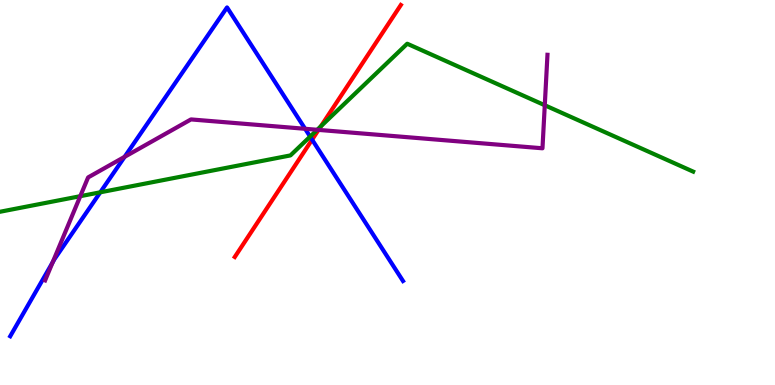[{'lines': ['blue', 'red'], 'intersections': [{'x': 4.03, 'y': 6.37}]}, {'lines': ['green', 'red'], 'intersections': [{'x': 4.14, 'y': 6.72}]}, {'lines': ['purple', 'red'], 'intersections': [{'x': 4.11, 'y': 6.63}]}, {'lines': ['blue', 'green'], 'intersections': [{'x': 1.29, 'y': 5.01}, {'x': 4.0, 'y': 6.45}]}, {'lines': ['blue', 'purple'], 'intersections': [{'x': 0.679, 'y': 3.19}, {'x': 1.61, 'y': 5.93}, {'x': 3.94, 'y': 6.65}]}, {'lines': ['green', 'purple'], 'intersections': [{'x': 1.04, 'y': 4.9}, {'x': 4.09, 'y': 6.63}, {'x': 7.03, 'y': 7.27}]}]